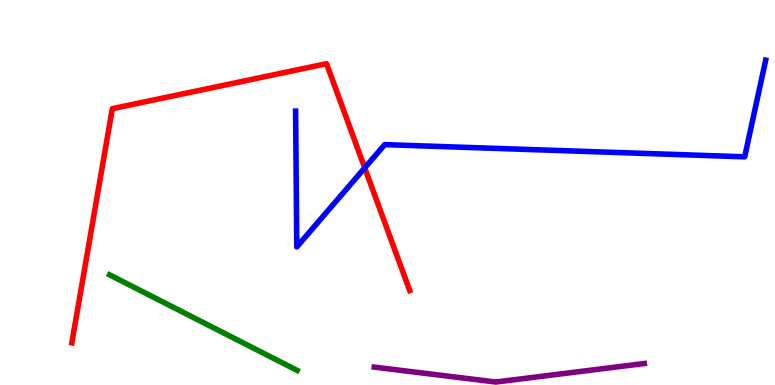[{'lines': ['blue', 'red'], 'intersections': [{'x': 4.71, 'y': 5.64}]}, {'lines': ['green', 'red'], 'intersections': []}, {'lines': ['purple', 'red'], 'intersections': []}, {'lines': ['blue', 'green'], 'intersections': []}, {'lines': ['blue', 'purple'], 'intersections': []}, {'lines': ['green', 'purple'], 'intersections': []}]